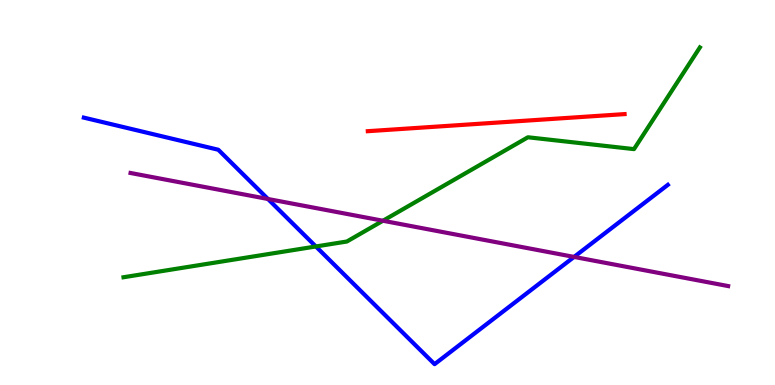[{'lines': ['blue', 'red'], 'intersections': []}, {'lines': ['green', 'red'], 'intersections': []}, {'lines': ['purple', 'red'], 'intersections': []}, {'lines': ['blue', 'green'], 'intersections': [{'x': 4.08, 'y': 3.6}]}, {'lines': ['blue', 'purple'], 'intersections': [{'x': 3.46, 'y': 4.83}, {'x': 7.41, 'y': 3.33}]}, {'lines': ['green', 'purple'], 'intersections': [{'x': 4.94, 'y': 4.27}]}]